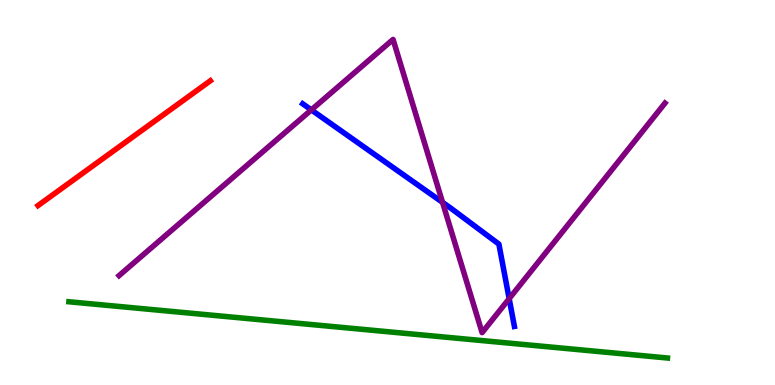[{'lines': ['blue', 'red'], 'intersections': []}, {'lines': ['green', 'red'], 'intersections': []}, {'lines': ['purple', 'red'], 'intersections': []}, {'lines': ['blue', 'green'], 'intersections': []}, {'lines': ['blue', 'purple'], 'intersections': [{'x': 4.02, 'y': 7.15}, {'x': 5.71, 'y': 4.74}, {'x': 6.57, 'y': 2.24}]}, {'lines': ['green', 'purple'], 'intersections': []}]